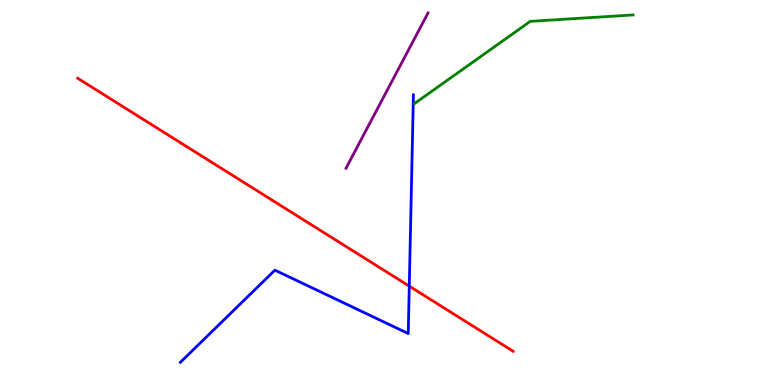[{'lines': ['blue', 'red'], 'intersections': [{'x': 5.28, 'y': 2.57}]}, {'lines': ['green', 'red'], 'intersections': []}, {'lines': ['purple', 'red'], 'intersections': []}, {'lines': ['blue', 'green'], 'intersections': []}, {'lines': ['blue', 'purple'], 'intersections': []}, {'lines': ['green', 'purple'], 'intersections': []}]